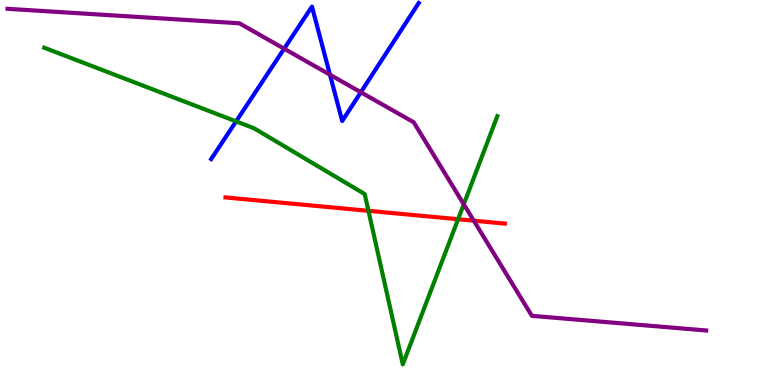[{'lines': ['blue', 'red'], 'intersections': []}, {'lines': ['green', 'red'], 'intersections': [{'x': 4.75, 'y': 4.52}, {'x': 5.91, 'y': 4.31}]}, {'lines': ['purple', 'red'], 'intersections': [{'x': 6.11, 'y': 4.27}]}, {'lines': ['blue', 'green'], 'intersections': [{'x': 3.05, 'y': 6.85}]}, {'lines': ['blue', 'purple'], 'intersections': [{'x': 3.67, 'y': 8.73}, {'x': 4.26, 'y': 8.06}, {'x': 4.66, 'y': 7.6}]}, {'lines': ['green', 'purple'], 'intersections': [{'x': 5.98, 'y': 4.69}]}]